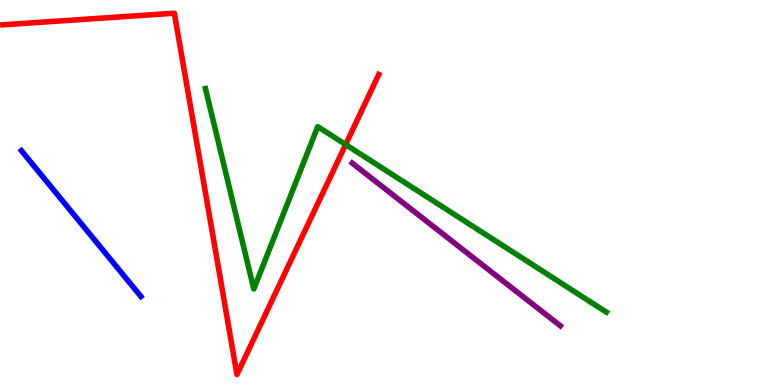[{'lines': ['blue', 'red'], 'intersections': []}, {'lines': ['green', 'red'], 'intersections': [{'x': 4.46, 'y': 6.25}]}, {'lines': ['purple', 'red'], 'intersections': []}, {'lines': ['blue', 'green'], 'intersections': []}, {'lines': ['blue', 'purple'], 'intersections': []}, {'lines': ['green', 'purple'], 'intersections': []}]